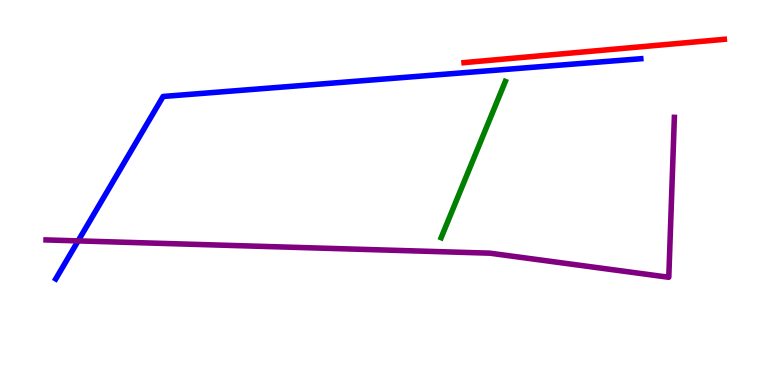[{'lines': ['blue', 'red'], 'intersections': []}, {'lines': ['green', 'red'], 'intersections': []}, {'lines': ['purple', 'red'], 'intersections': []}, {'lines': ['blue', 'green'], 'intersections': []}, {'lines': ['blue', 'purple'], 'intersections': [{'x': 1.01, 'y': 3.74}]}, {'lines': ['green', 'purple'], 'intersections': []}]